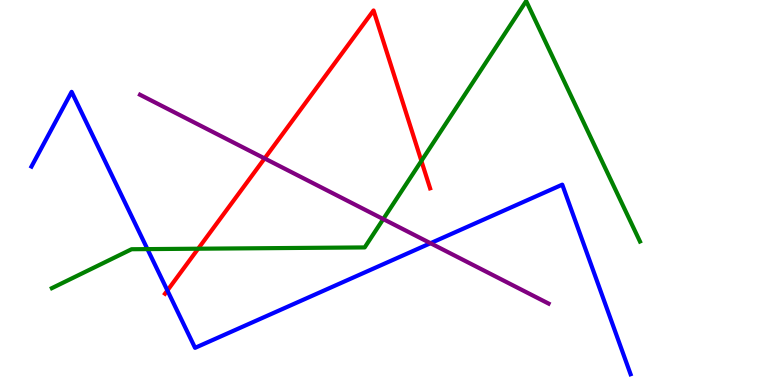[{'lines': ['blue', 'red'], 'intersections': [{'x': 2.16, 'y': 2.45}]}, {'lines': ['green', 'red'], 'intersections': [{'x': 2.56, 'y': 3.54}, {'x': 5.44, 'y': 5.82}]}, {'lines': ['purple', 'red'], 'intersections': [{'x': 3.41, 'y': 5.88}]}, {'lines': ['blue', 'green'], 'intersections': [{'x': 1.9, 'y': 3.53}]}, {'lines': ['blue', 'purple'], 'intersections': [{'x': 5.55, 'y': 3.68}]}, {'lines': ['green', 'purple'], 'intersections': [{'x': 4.95, 'y': 4.31}]}]